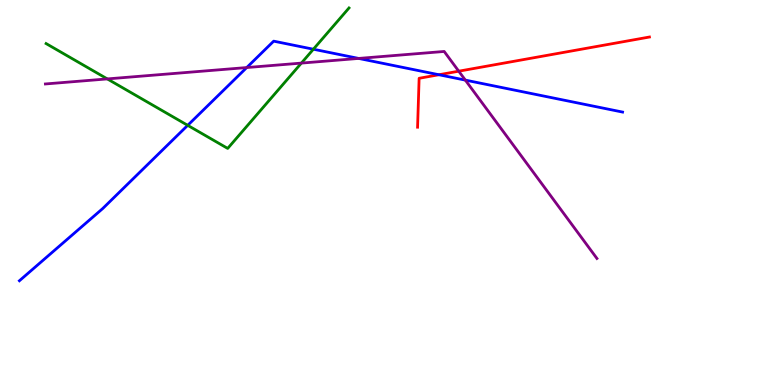[{'lines': ['blue', 'red'], 'intersections': [{'x': 5.66, 'y': 8.06}]}, {'lines': ['green', 'red'], 'intersections': []}, {'lines': ['purple', 'red'], 'intersections': [{'x': 5.92, 'y': 8.15}]}, {'lines': ['blue', 'green'], 'intersections': [{'x': 2.42, 'y': 6.74}, {'x': 4.04, 'y': 8.72}]}, {'lines': ['blue', 'purple'], 'intersections': [{'x': 3.18, 'y': 8.25}, {'x': 4.63, 'y': 8.48}, {'x': 6.0, 'y': 7.92}]}, {'lines': ['green', 'purple'], 'intersections': [{'x': 1.38, 'y': 7.95}, {'x': 3.89, 'y': 8.36}]}]